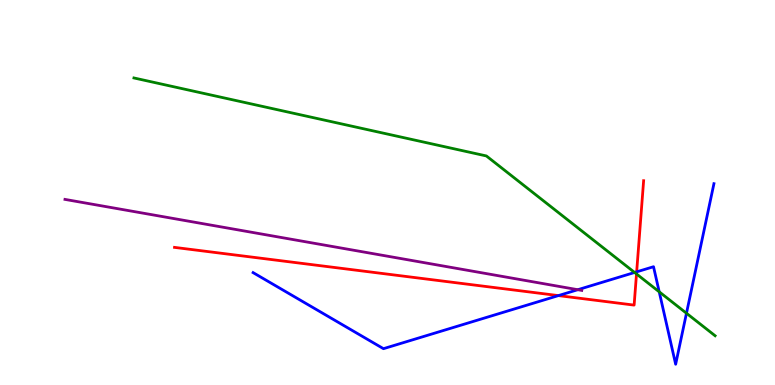[{'lines': ['blue', 'red'], 'intersections': [{'x': 7.21, 'y': 2.32}, {'x': 8.22, 'y': 2.94}]}, {'lines': ['green', 'red'], 'intersections': [{'x': 8.21, 'y': 2.88}]}, {'lines': ['purple', 'red'], 'intersections': []}, {'lines': ['blue', 'green'], 'intersections': [{'x': 8.19, 'y': 2.92}, {'x': 8.51, 'y': 2.42}, {'x': 8.86, 'y': 1.86}]}, {'lines': ['blue', 'purple'], 'intersections': [{'x': 7.46, 'y': 2.48}]}, {'lines': ['green', 'purple'], 'intersections': []}]